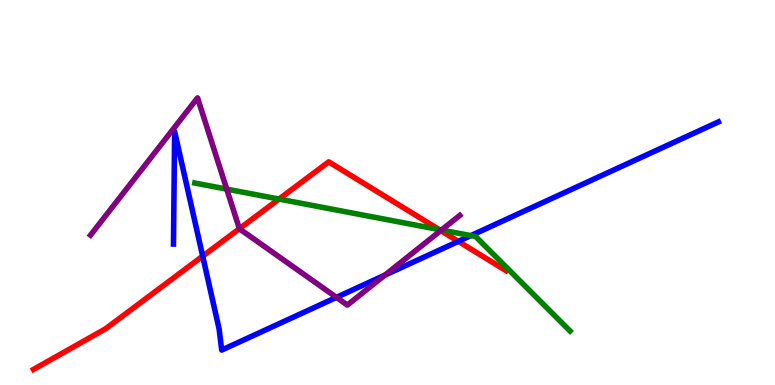[{'lines': ['blue', 'red'], 'intersections': [{'x': 2.62, 'y': 3.35}, {'x': 5.91, 'y': 3.73}]}, {'lines': ['green', 'red'], 'intersections': [{'x': 3.6, 'y': 4.83}, {'x': 5.67, 'y': 4.04}]}, {'lines': ['purple', 'red'], 'intersections': [{'x': 3.09, 'y': 4.06}, {'x': 5.69, 'y': 4.01}]}, {'lines': ['blue', 'green'], 'intersections': [{'x': 6.08, 'y': 3.88}]}, {'lines': ['blue', 'purple'], 'intersections': [{'x': 4.34, 'y': 2.28}, {'x': 4.97, 'y': 2.85}]}, {'lines': ['green', 'purple'], 'intersections': [{'x': 2.93, 'y': 5.09}, {'x': 5.7, 'y': 4.03}]}]